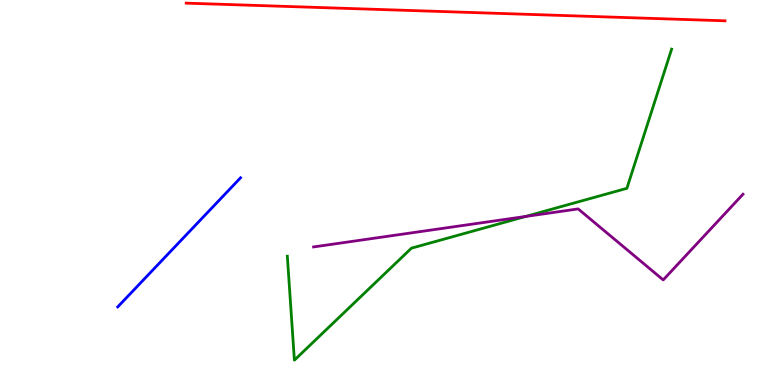[{'lines': ['blue', 'red'], 'intersections': []}, {'lines': ['green', 'red'], 'intersections': []}, {'lines': ['purple', 'red'], 'intersections': []}, {'lines': ['blue', 'green'], 'intersections': []}, {'lines': ['blue', 'purple'], 'intersections': []}, {'lines': ['green', 'purple'], 'intersections': [{'x': 6.78, 'y': 4.38}]}]